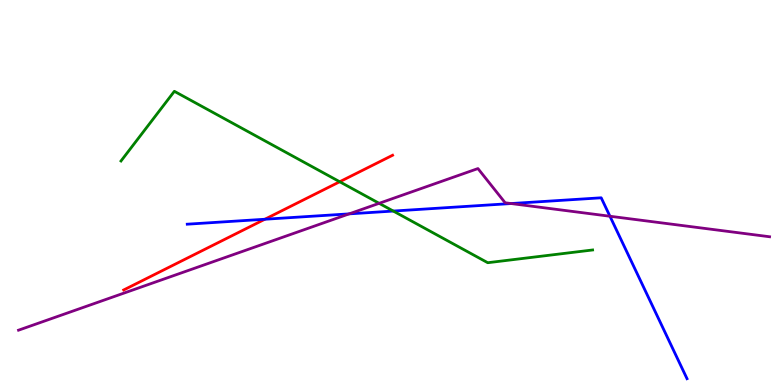[{'lines': ['blue', 'red'], 'intersections': [{'x': 3.42, 'y': 4.31}]}, {'lines': ['green', 'red'], 'intersections': [{'x': 4.38, 'y': 5.28}]}, {'lines': ['purple', 'red'], 'intersections': []}, {'lines': ['blue', 'green'], 'intersections': [{'x': 5.07, 'y': 4.52}]}, {'lines': ['blue', 'purple'], 'intersections': [{'x': 4.51, 'y': 4.44}, {'x': 6.59, 'y': 4.71}, {'x': 7.87, 'y': 4.38}]}, {'lines': ['green', 'purple'], 'intersections': [{'x': 4.89, 'y': 4.72}]}]